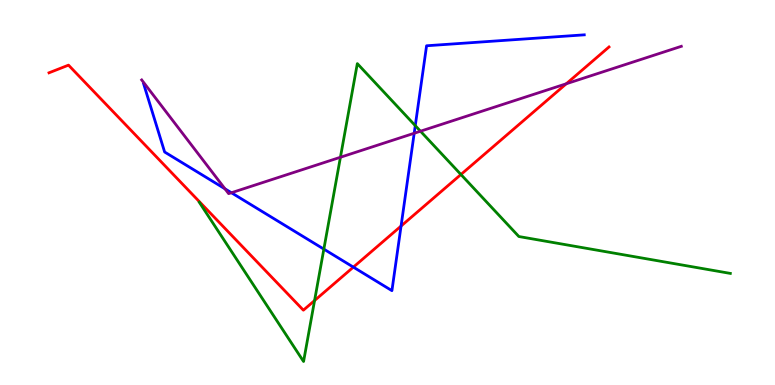[{'lines': ['blue', 'red'], 'intersections': [{'x': 4.56, 'y': 3.06}, {'x': 5.18, 'y': 4.13}]}, {'lines': ['green', 'red'], 'intersections': [{'x': 4.06, 'y': 2.19}, {'x': 5.95, 'y': 5.47}]}, {'lines': ['purple', 'red'], 'intersections': [{'x': 7.31, 'y': 7.82}]}, {'lines': ['blue', 'green'], 'intersections': [{'x': 4.18, 'y': 3.53}, {'x': 5.36, 'y': 6.74}]}, {'lines': ['blue', 'purple'], 'intersections': [{'x': 2.9, 'y': 5.1}, {'x': 2.99, 'y': 4.99}, {'x': 5.34, 'y': 6.54}]}, {'lines': ['green', 'purple'], 'intersections': [{'x': 4.39, 'y': 5.92}, {'x': 5.43, 'y': 6.59}]}]